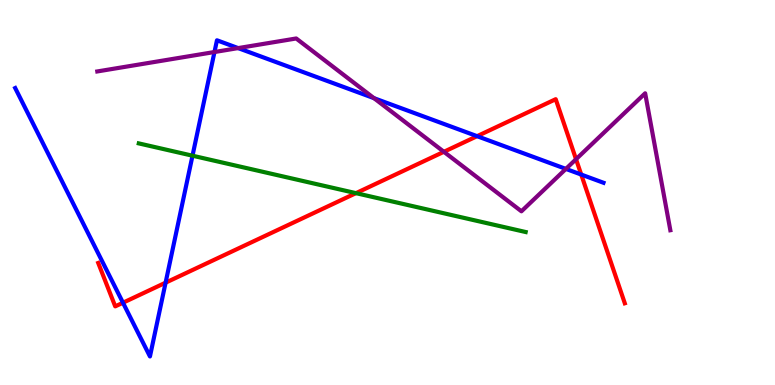[{'lines': ['blue', 'red'], 'intersections': [{'x': 1.59, 'y': 2.14}, {'x': 2.14, 'y': 2.66}, {'x': 6.16, 'y': 6.46}, {'x': 7.5, 'y': 5.47}]}, {'lines': ['green', 'red'], 'intersections': [{'x': 4.59, 'y': 4.98}]}, {'lines': ['purple', 'red'], 'intersections': [{'x': 5.73, 'y': 6.06}, {'x': 7.43, 'y': 5.86}]}, {'lines': ['blue', 'green'], 'intersections': [{'x': 2.48, 'y': 5.96}]}, {'lines': ['blue', 'purple'], 'intersections': [{'x': 2.77, 'y': 8.65}, {'x': 3.07, 'y': 8.75}, {'x': 4.83, 'y': 7.45}, {'x': 7.3, 'y': 5.61}]}, {'lines': ['green', 'purple'], 'intersections': []}]